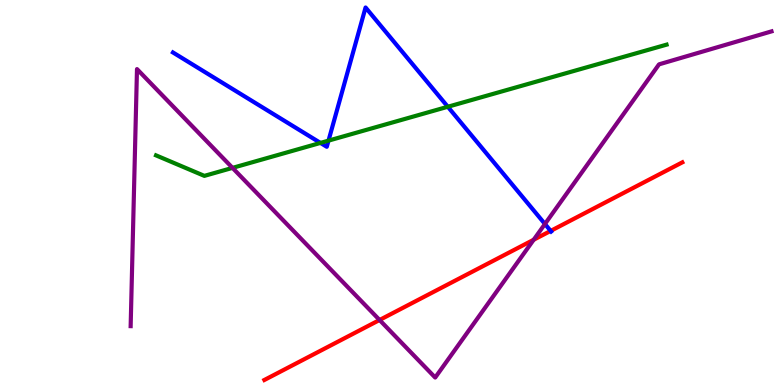[{'lines': ['blue', 'red'], 'intersections': [{'x': 7.11, 'y': 4.0}]}, {'lines': ['green', 'red'], 'intersections': []}, {'lines': ['purple', 'red'], 'intersections': [{'x': 4.9, 'y': 1.69}, {'x': 6.89, 'y': 3.77}]}, {'lines': ['blue', 'green'], 'intersections': [{'x': 4.13, 'y': 6.29}, {'x': 4.24, 'y': 6.35}, {'x': 5.78, 'y': 7.23}]}, {'lines': ['blue', 'purple'], 'intersections': [{'x': 7.03, 'y': 4.18}]}, {'lines': ['green', 'purple'], 'intersections': [{'x': 3.0, 'y': 5.64}]}]